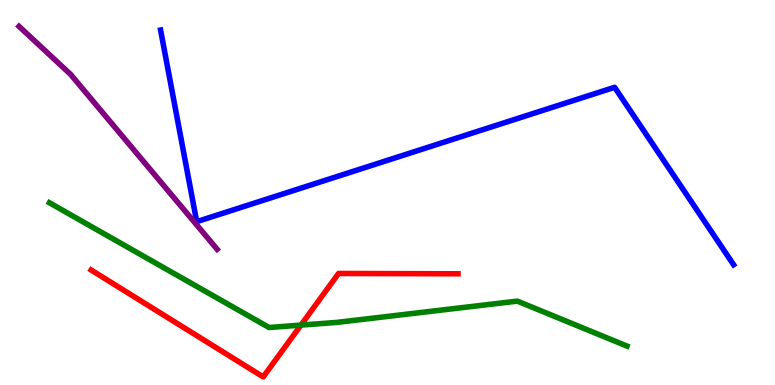[{'lines': ['blue', 'red'], 'intersections': []}, {'lines': ['green', 'red'], 'intersections': [{'x': 3.88, 'y': 1.56}]}, {'lines': ['purple', 'red'], 'intersections': []}, {'lines': ['blue', 'green'], 'intersections': []}, {'lines': ['blue', 'purple'], 'intersections': []}, {'lines': ['green', 'purple'], 'intersections': []}]